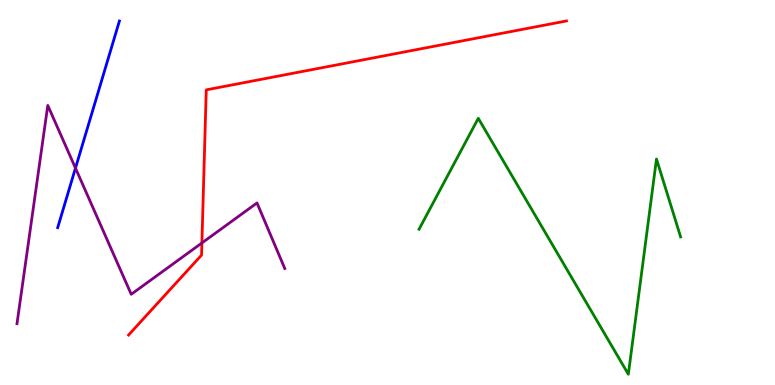[{'lines': ['blue', 'red'], 'intersections': []}, {'lines': ['green', 'red'], 'intersections': []}, {'lines': ['purple', 'red'], 'intersections': [{'x': 2.61, 'y': 3.69}]}, {'lines': ['blue', 'green'], 'intersections': []}, {'lines': ['blue', 'purple'], 'intersections': [{'x': 0.974, 'y': 5.63}]}, {'lines': ['green', 'purple'], 'intersections': []}]